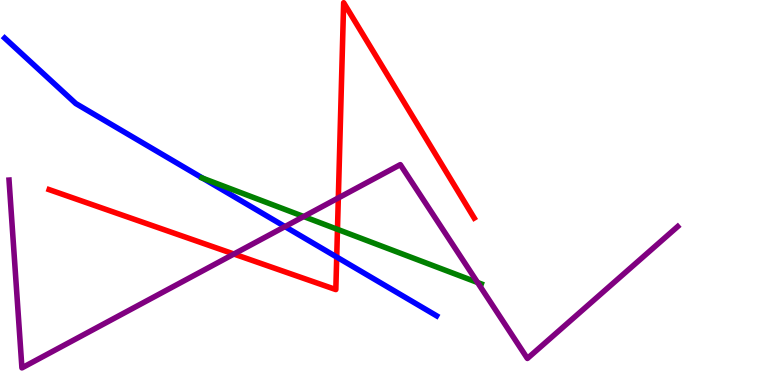[{'lines': ['blue', 'red'], 'intersections': [{'x': 4.34, 'y': 3.32}]}, {'lines': ['green', 'red'], 'intersections': [{'x': 4.35, 'y': 4.04}]}, {'lines': ['purple', 'red'], 'intersections': [{'x': 3.02, 'y': 3.4}, {'x': 4.37, 'y': 4.86}]}, {'lines': ['blue', 'green'], 'intersections': [{'x': 2.62, 'y': 5.37}]}, {'lines': ['blue', 'purple'], 'intersections': [{'x': 3.68, 'y': 4.11}]}, {'lines': ['green', 'purple'], 'intersections': [{'x': 3.92, 'y': 4.38}, {'x': 6.16, 'y': 2.66}]}]